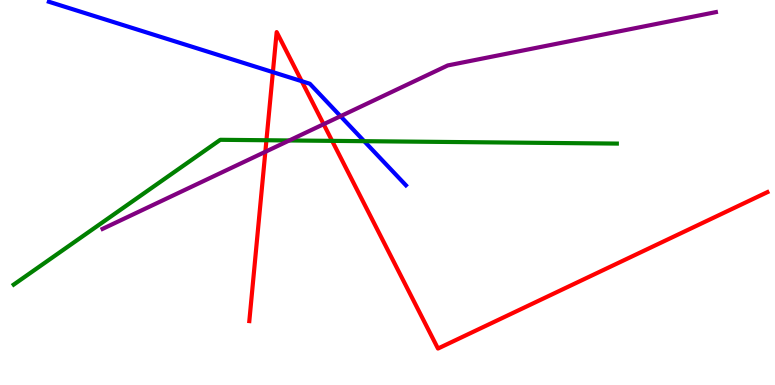[{'lines': ['blue', 'red'], 'intersections': [{'x': 3.52, 'y': 8.13}, {'x': 3.89, 'y': 7.89}]}, {'lines': ['green', 'red'], 'intersections': [{'x': 3.44, 'y': 6.36}, {'x': 4.29, 'y': 6.34}]}, {'lines': ['purple', 'red'], 'intersections': [{'x': 3.42, 'y': 6.06}, {'x': 4.18, 'y': 6.77}]}, {'lines': ['blue', 'green'], 'intersections': [{'x': 4.7, 'y': 6.33}]}, {'lines': ['blue', 'purple'], 'intersections': [{'x': 4.39, 'y': 6.98}]}, {'lines': ['green', 'purple'], 'intersections': [{'x': 3.73, 'y': 6.35}]}]